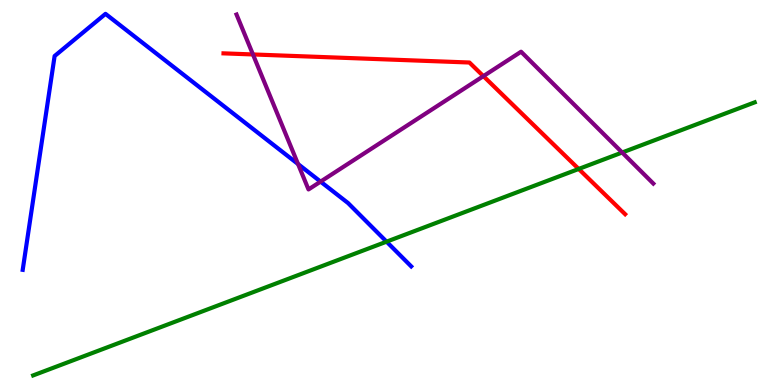[{'lines': ['blue', 'red'], 'intersections': []}, {'lines': ['green', 'red'], 'intersections': [{'x': 7.47, 'y': 5.61}]}, {'lines': ['purple', 'red'], 'intersections': [{'x': 3.26, 'y': 8.59}, {'x': 6.24, 'y': 8.02}]}, {'lines': ['blue', 'green'], 'intersections': [{'x': 4.99, 'y': 3.72}]}, {'lines': ['blue', 'purple'], 'intersections': [{'x': 3.85, 'y': 5.74}, {'x': 4.14, 'y': 5.28}]}, {'lines': ['green', 'purple'], 'intersections': [{'x': 8.03, 'y': 6.04}]}]